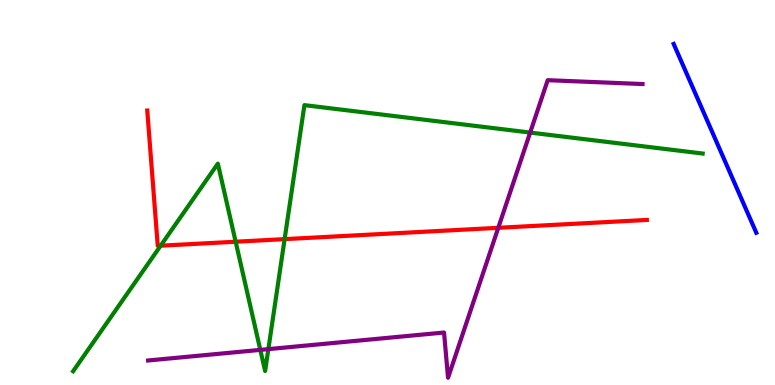[{'lines': ['blue', 'red'], 'intersections': []}, {'lines': ['green', 'red'], 'intersections': [{'x': 2.07, 'y': 3.62}, {'x': 3.04, 'y': 3.72}, {'x': 3.67, 'y': 3.79}]}, {'lines': ['purple', 'red'], 'intersections': [{'x': 6.43, 'y': 4.08}]}, {'lines': ['blue', 'green'], 'intersections': []}, {'lines': ['blue', 'purple'], 'intersections': []}, {'lines': ['green', 'purple'], 'intersections': [{'x': 3.36, 'y': 0.912}, {'x': 3.46, 'y': 0.932}, {'x': 6.84, 'y': 6.56}]}]